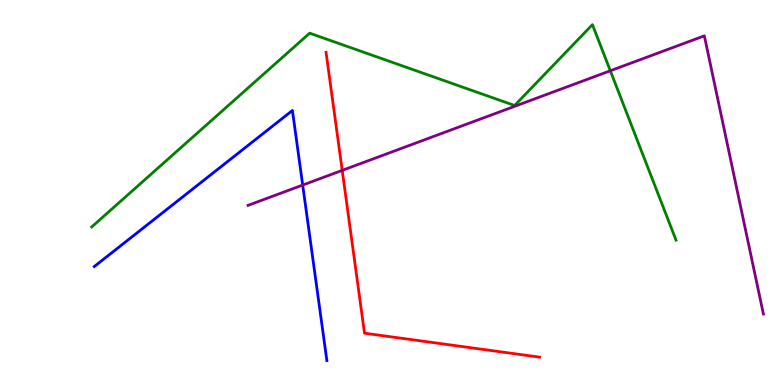[{'lines': ['blue', 'red'], 'intersections': []}, {'lines': ['green', 'red'], 'intersections': []}, {'lines': ['purple', 'red'], 'intersections': [{'x': 4.42, 'y': 5.57}]}, {'lines': ['blue', 'green'], 'intersections': []}, {'lines': ['blue', 'purple'], 'intersections': [{'x': 3.91, 'y': 5.19}]}, {'lines': ['green', 'purple'], 'intersections': [{'x': 7.88, 'y': 8.16}]}]